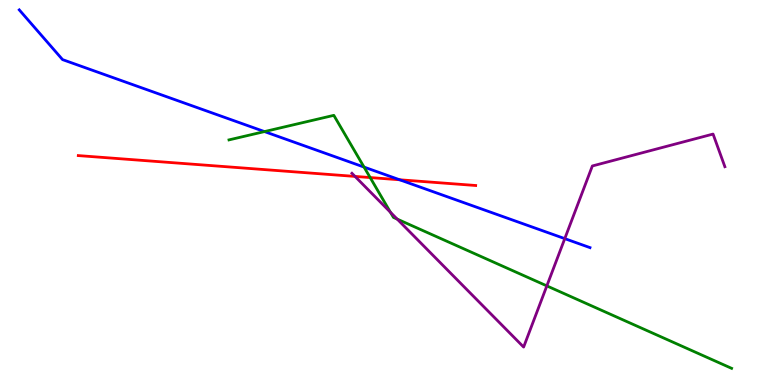[{'lines': ['blue', 'red'], 'intersections': [{'x': 5.16, 'y': 5.33}]}, {'lines': ['green', 'red'], 'intersections': [{'x': 4.78, 'y': 5.39}]}, {'lines': ['purple', 'red'], 'intersections': [{'x': 4.58, 'y': 5.42}]}, {'lines': ['blue', 'green'], 'intersections': [{'x': 3.41, 'y': 6.58}, {'x': 4.7, 'y': 5.66}]}, {'lines': ['blue', 'purple'], 'intersections': [{'x': 7.29, 'y': 3.8}]}, {'lines': ['green', 'purple'], 'intersections': [{'x': 5.04, 'y': 4.49}, {'x': 5.13, 'y': 4.31}, {'x': 7.06, 'y': 2.57}]}]